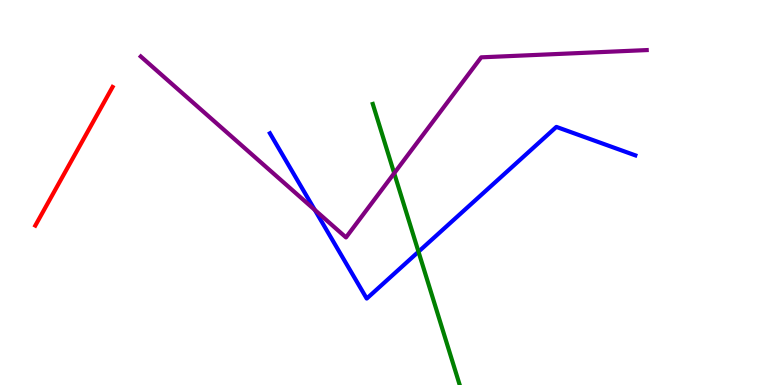[{'lines': ['blue', 'red'], 'intersections': []}, {'lines': ['green', 'red'], 'intersections': []}, {'lines': ['purple', 'red'], 'intersections': []}, {'lines': ['blue', 'green'], 'intersections': [{'x': 5.4, 'y': 3.46}]}, {'lines': ['blue', 'purple'], 'intersections': [{'x': 4.06, 'y': 4.55}]}, {'lines': ['green', 'purple'], 'intersections': [{'x': 5.09, 'y': 5.5}]}]